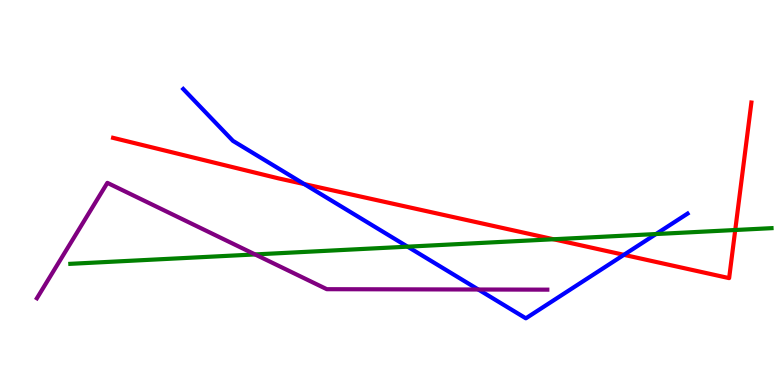[{'lines': ['blue', 'red'], 'intersections': [{'x': 3.93, 'y': 5.22}, {'x': 8.05, 'y': 3.38}]}, {'lines': ['green', 'red'], 'intersections': [{'x': 7.14, 'y': 3.79}, {'x': 9.49, 'y': 4.03}]}, {'lines': ['purple', 'red'], 'intersections': []}, {'lines': ['blue', 'green'], 'intersections': [{'x': 5.26, 'y': 3.59}, {'x': 8.46, 'y': 3.92}]}, {'lines': ['blue', 'purple'], 'intersections': [{'x': 6.17, 'y': 2.48}]}, {'lines': ['green', 'purple'], 'intersections': [{'x': 3.29, 'y': 3.39}]}]